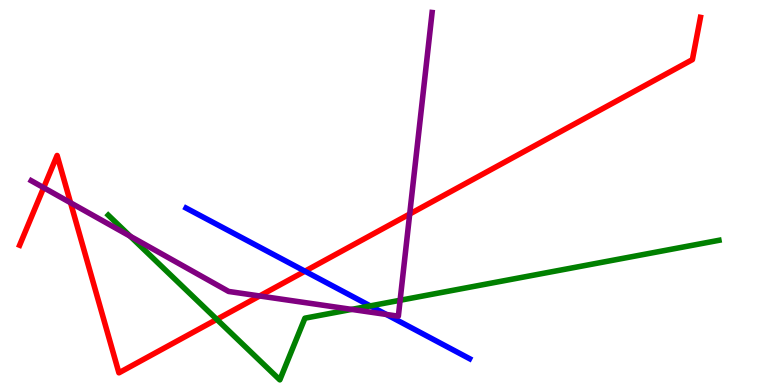[{'lines': ['blue', 'red'], 'intersections': [{'x': 3.93, 'y': 2.96}]}, {'lines': ['green', 'red'], 'intersections': [{'x': 2.8, 'y': 1.7}]}, {'lines': ['purple', 'red'], 'intersections': [{'x': 0.563, 'y': 5.13}, {'x': 0.911, 'y': 4.73}, {'x': 3.35, 'y': 2.31}, {'x': 5.29, 'y': 4.44}]}, {'lines': ['blue', 'green'], 'intersections': [{'x': 4.78, 'y': 2.05}]}, {'lines': ['blue', 'purple'], 'intersections': [{'x': 4.99, 'y': 1.83}]}, {'lines': ['green', 'purple'], 'intersections': [{'x': 1.68, 'y': 3.86}, {'x': 4.54, 'y': 1.96}, {'x': 5.16, 'y': 2.2}]}]